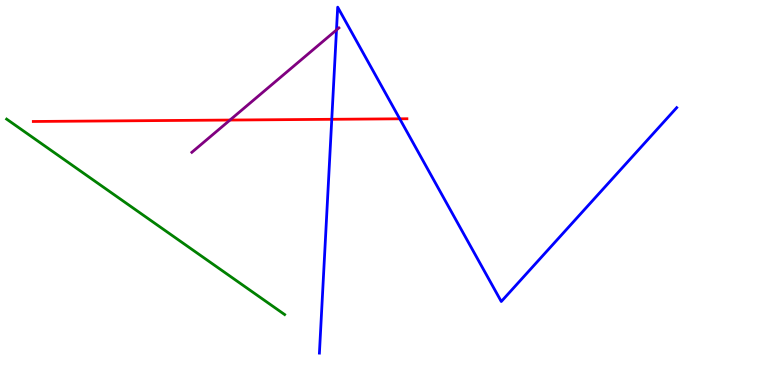[{'lines': ['blue', 'red'], 'intersections': [{'x': 4.28, 'y': 6.9}, {'x': 5.16, 'y': 6.91}]}, {'lines': ['green', 'red'], 'intersections': []}, {'lines': ['purple', 'red'], 'intersections': [{'x': 2.97, 'y': 6.88}]}, {'lines': ['blue', 'green'], 'intersections': []}, {'lines': ['blue', 'purple'], 'intersections': [{'x': 4.34, 'y': 9.22}]}, {'lines': ['green', 'purple'], 'intersections': []}]